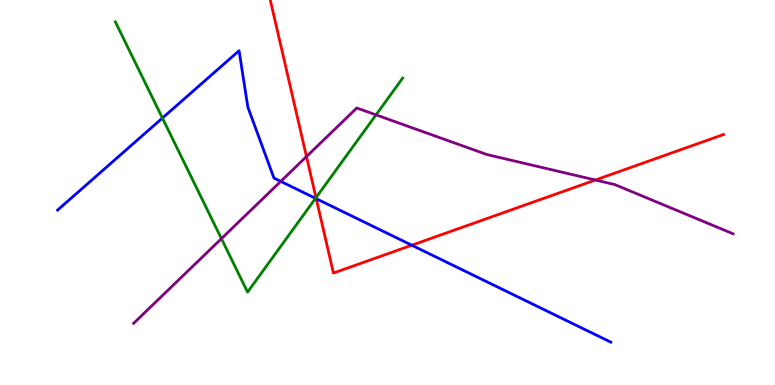[{'lines': ['blue', 'red'], 'intersections': [{'x': 4.08, 'y': 4.84}, {'x': 5.31, 'y': 3.63}]}, {'lines': ['green', 'red'], 'intersections': [{'x': 4.08, 'y': 4.87}]}, {'lines': ['purple', 'red'], 'intersections': [{'x': 3.95, 'y': 5.93}, {'x': 7.68, 'y': 5.32}]}, {'lines': ['blue', 'green'], 'intersections': [{'x': 2.1, 'y': 6.93}, {'x': 4.07, 'y': 4.85}]}, {'lines': ['blue', 'purple'], 'intersections': [{'x': 3.62, 'y': 5.29}]}, {'lines': ['green', 'purple'], 'intersections': [{'x': 2.86, 'y': 3.8}, {'x': 4.85, 'y': 7.02}]}]